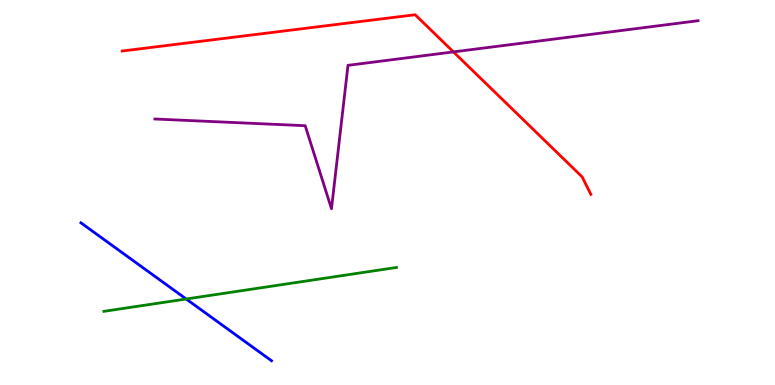[{'lines': ['blue', 'red'], 'intersections': []}, {'lines': ['green', 'red'], 'intersections': []}, {'lines': ['purple', 'red'], 'intersections': [{'x': 5.85, 'y': 8.65}]}, {'lines': ['blue', 'green'], 'intersections': [{'x': 2.4, 'y': 2.23}]}, {'lines': ['blue', 'purple'], 'intersections': []}, {'lines': ['green', 'purple'], 'intersections': []}]